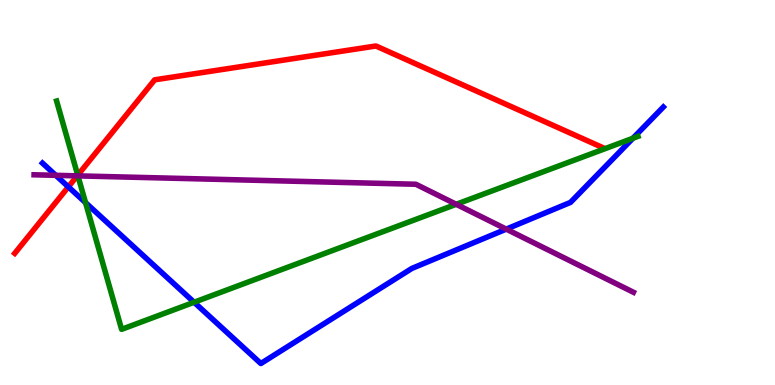[{'lines': ['blue', 'red'], 'intersections': [{'x': 0.882, 'y': 5.15}]}, {'lines': ['green', 'red'], 'intersections': [{'x': 1.0, 'y': 5.45}]}, {'lines': ['purple', 'red'], 'intersections': [{'x': 0.996, 'y': 5.43}]}, {'lines': ['blue', 'green'], 'intersections': [{'x': 1.1, 'y': 4.74}, {'x': 2.5, 'y': 2.15}, {'x': 8.17, 'y': 6.41}]}, {'lines': ['blue', 'purple'], 'intersections': [{'x': 0.72, 'y': 5.45}, {'x': 6.53, 'y': 4.05}]}, {'lines': ['green', 'purple'], 'intersections': [{'x': 1.01, 'y': 5.43}, {'x': 5.89, 'y': 4.69}]}]